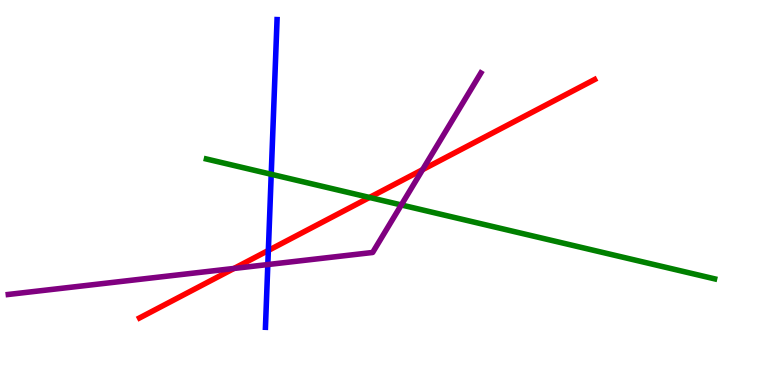[{'lines': ['blue', 'red'], 'intersections': [{'x': 3.46, 'y': 3.49}]}, {'lines': ['green', 'red'], 'intersections': [{'x': 4.77, 'y': 4.87}]}, {'lines': ['purple', 'red'], 'intersections': [{'x': 3.02, 'y': 3.03}, {'x': 5.45, 'y': 5.59}]}, {'lines': ['blue', 'green'], 'intersections': [{'x': 3.5, 'y': 5.47}]}, {'lines': ['blue', 'purple'], 'intersections': [{'x': 3.46, 'y': 3.13}]}, {'lines': ['green', 'purple'], 'intersections': [{'x': 5.18, 'y': 4.68}]}]